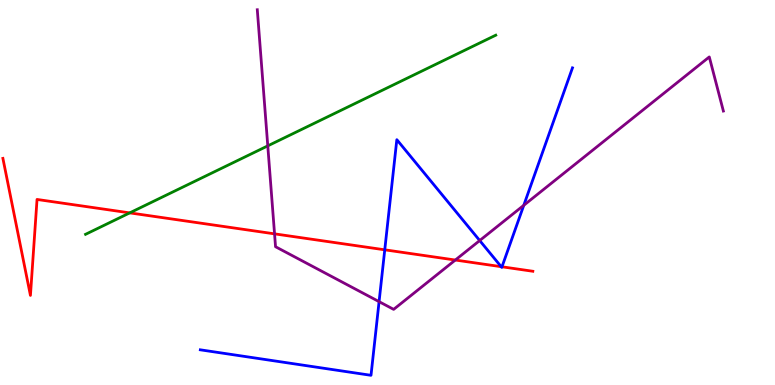[{'lines': ['blue', 'red'], 'intersections': [{'x': 4.96, 'y': 3.51}, {'x': 6.47, 'y': 3.07}, {'x': 6.48, 'y': 3.07}]}, {'lines': ['green', 'red'], 'intersections': [{'x': 1.67, 'y': 4.47}]}, {'lines': ['purple', 'red'], 'intersections': [{'x': 3.54, 'y': 3.93}, {'x': 5.88, 'y': 3.25}]}, {'lines': ['blue', 'green'], 'intersections': []}, {'lines': ['blue', 'purple'], 'intersections': [{'x': 4.89, 'y': 2.17}, {'x': 6.19, 'y': 3.75}, {'x': 6.76, 'y': 4.67}]}, {'lines': ['green', 'purple'], 'intersections': [{'x': 3.46, 'y': 6.21}]}]